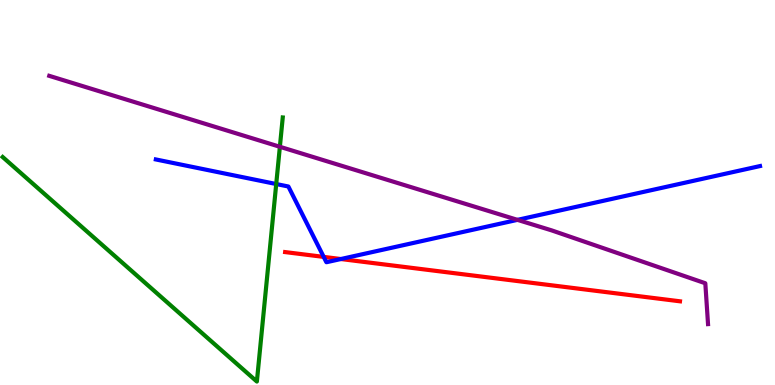[{'lines': ['blue', 'red'], 'intersections': [{'x': 4.18, 'y': 3.33}, {'x': 4.4, 'y': 3.27}]}, {'lines': ['green', 'red'], 'intersections': []}, {'lines': ['purple', 'red'], 'intersections': []}, {'lines': ['blue', 'green'], 'intersections': [{'x': 3.56, 'y': 5.22}]}, {'lines': ['blue', 'purple'], 'intersections': [{'x': 6.68, 'y': 4.29}]}, {'lines': ['green', 'purple'], 'intersections': [{'x': 3.61, 'y': 6.19}]}]